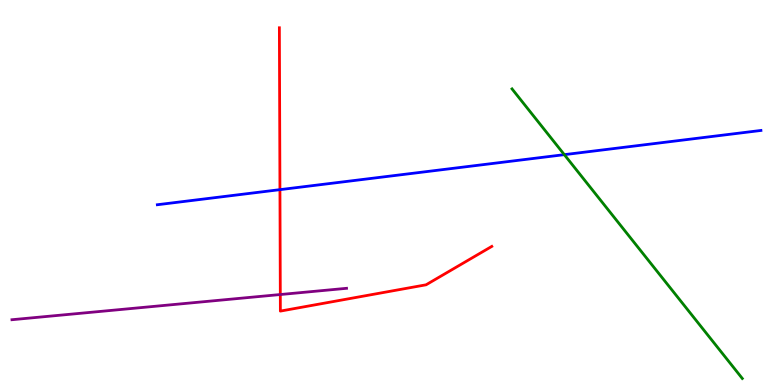[{'lines': ['blue', 'red'], 'intersections': [{'x': 3.61, 'y': 5.07}]}, {'lines': ['green', 'red'], 'intersections': []}, {'lines': ['purple', 'red'], 'intersections': [{'x': 3.62, 'y': 2.35}]}, {'lines': ['blue', 'green'], 'intersections': [{'x': 7.28, 'y': 5.98}]}, {'lines': ['blue', 'purple'], 'intersections': []}, {'lines': ['green', 'purple'], 'intersections': []}]